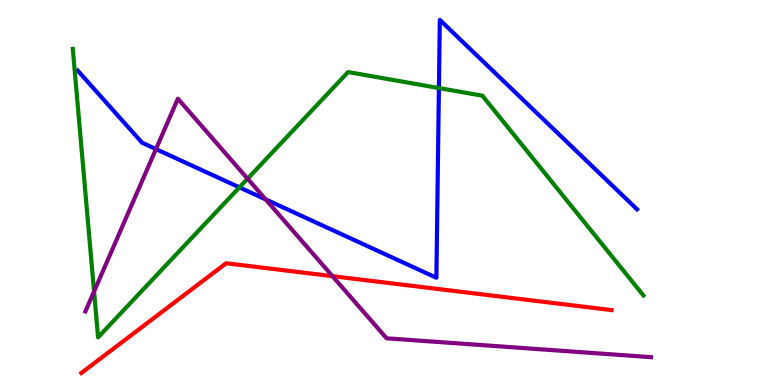[{'lines': ['blue', 'red'], 'intersections': []}, {'lines': ['green', 'red'], 'intersections': []}, {'lines': ['purple', 'red'], 'intersections': [{'x': 4.29, 'y': 2.83}]}, {'lines': ['blue', 'green'], 'intersections': [{'x': 3.09, 'y': 5.13}, {'x': 5.66, 'y': 7.71}]}, {'lines': ['blue', 'purple'], 'intersections': [{'x': 2.01, 'y': 6.13}, {'x': 3.43, 'y': 4.82}]}, {'lines': ['green', 'purple'], 'intersections': [{'x': 1.21, 'y': 2.43}, {'x': 3.19, 'y': 5.36}]}]